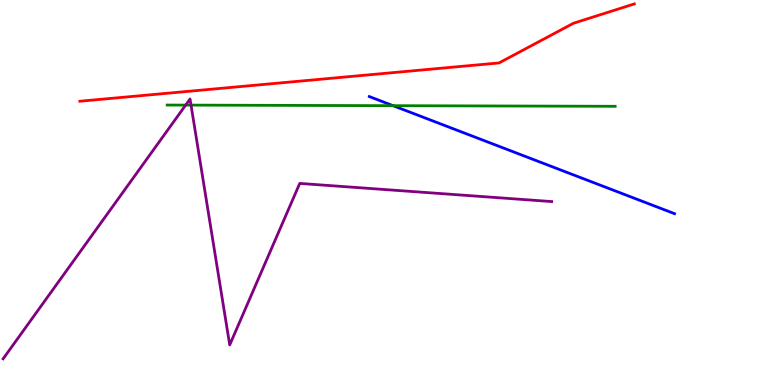[{'lines': ['blue', 'red'], 'intersections': []}, {'lines': ['green', 'red'], 'intersections': []}, {'lines': ['purple', 'red'], 'intersections': []}, {'lines': ['blue', 'green'], 'intersections': [{'x': 5.07, 'y': 7.25}]}, {'lines': ['blue', 'purple'], 'intersections': []}, {'lines': ['green', 'purple'], 'intersections': [{'x': 2.4, 'y': 7.27}, {'x': 2.46, 'y': 7.27}]}]